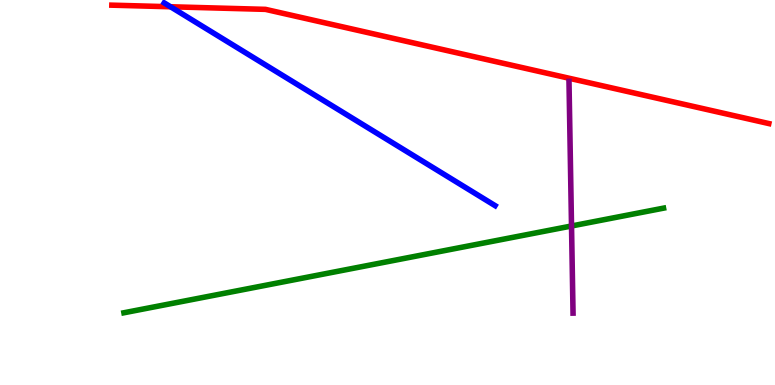[{'lines': ['blue', 'red'], 'intersections': [{'x': 2.2, 'y': 9.82}]}, {'lines': ['green', 'red'], 'intersections': []}, {'lines': ['purple', 'red'], 'intersections': []}, {'lines': ['blue', 'green'], 'intersections': []}, {'lines': ['blue', 'purple'], 'intersections': []}, {'lines': ['green', 'purple'], 'intersections': [{'x': 7.37, 'y': 4.13}]}]